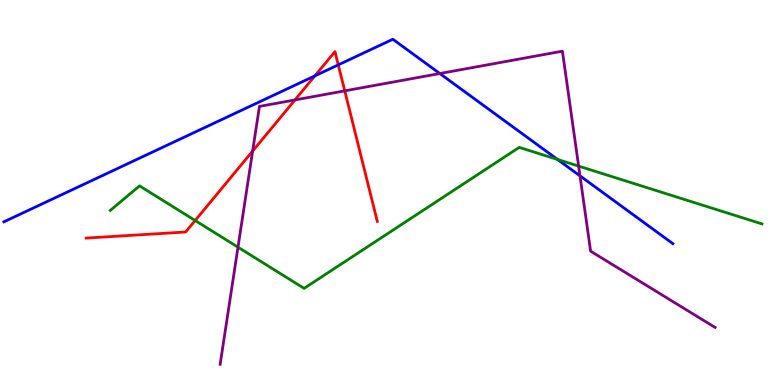[{'lines': ['blue', 'red'], 'intersections': [{'x': 4.06, 'y': 8.03}, {'x': 4.36, 'y': 8.31}]}, {'lines': ['green', 'red'], 'intersections': [{'x': 2.52, 'y': 4.27}]}, {'lines': ['purple', 'red'], 'intersections': [{'x': 3.26, 'y': 6.08}, {'x': 3.81, 'y': 7.4}, {'x': 4.45, 'y': 7.64}]}, {'lines': ['blue', 'green'], 'intersections': [{'x': 7.19, 'y': 5.86}]}, {'lines': ['blue', 'purple'], 'intersections': [{'x': 5.68, 'y': 8.09}, {'x': 7.48, 'y': 5.43}]}, {'lines': ['green', 'purple'], 'intersections': [{'x': 3.07, 'y': 3.58}, {'x': 7.47, 'y': 5.69}]}]